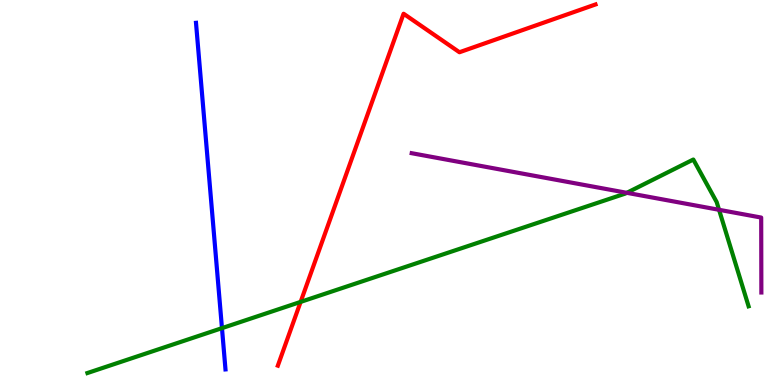[{'lines': ['blue', 'red'], 'intersections': []}, {'lines': ['green', 'red'], 'intersections': [{'x': 3.88, 'y': 2.16}]}, {'lines': ['purple', 'red'], 'intersections': []}, {'lines': ['blue', 'green'], 'intersections': [{'x': 2.86, 'y': 1.48}]}, {'lines': ['blue', 'purple'], 'intersections': []}, {'lines': ['green', 'purple'], 'intersections': [{'x': 8.09, 'y': 4.99}, {'x': 9.28, 'y': 4.55}]}]